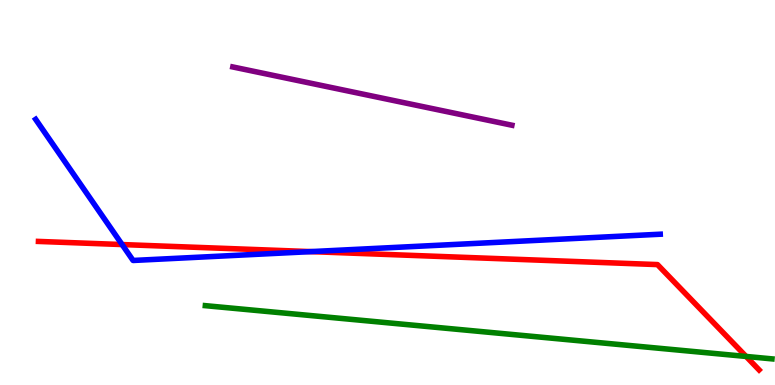[{'lines': ['blue', 'red'], 'intersections': [{'x': 1.58, 'y': 3.65}, {'x': 4.01, 'y': 3.46}]}, {'lines': ['green', 'red'], 'intersections': [{'x': 9.63, 'y': 0.742}]}, {'lines': ['purple', 'red'], 'intersections': []}, {'lines': ['blue', 'green'], 'intersections': []}, {'lines': ['blue', 'purple'], 'intersections': []}, {'lines': ['green', 'purple'], 'intersections': []}]